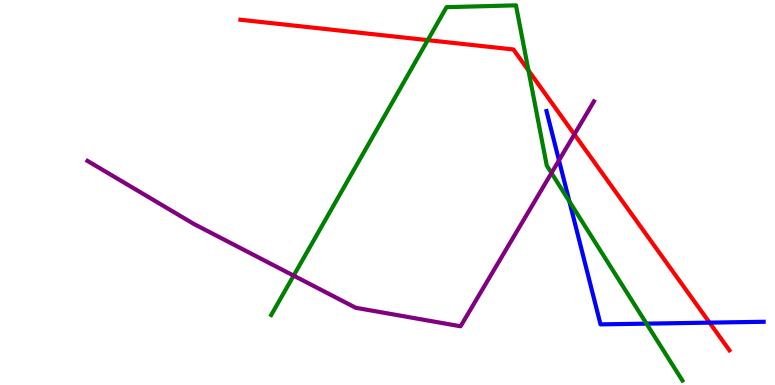[{'lines': ['blue', 'red'], 'intersections': [{'x': 9.16, 'y': 1.62}]}, {'lines': ['green', 'red'], 'intersections': [{'x': 5.52, 'y': 8.96}, {'x': 6.82, 'y': 8.17}]}, {'lines': ['purple', 'red'], 'intersections': [{'x': 7.41, 'y': 6.51}]}, {'lines': ['blue', 'green'], 'intersections': [{'x': 7.35, 'y': 4.77}, {'x': 8.34, 'y': 1.59}]}, {'lines': ['blue', 'purple'], 'intersections': [{'x': 7.21, 'y': 5.84}]}, {'lines': ['green', 'purple'], 'intersections': [{'x': 3.79, 'y': 2.84}, {'x': 7.12, 'y': 5.51}]}]